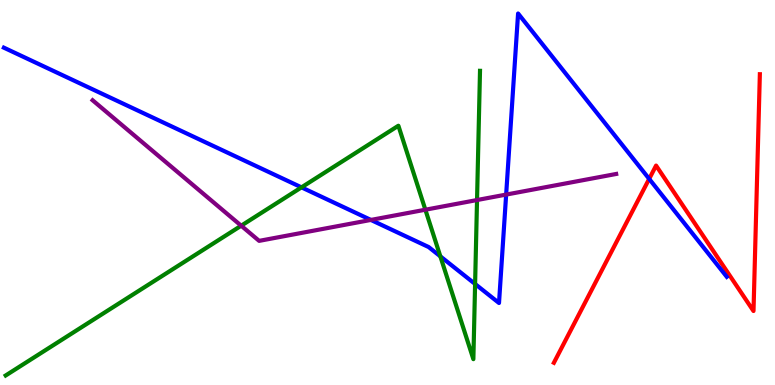[{'lines': ['blue', 'red'], 'intersections': [{'x': 8.38, 'y': 5.35}]}, {'lines': ['green', 'red'], 'intersections': []}, {'lines': ['purple', 'red'], 'intersections': []}, {'lines': ['blue', 'green'], 'intersections': [{'x': 3.89, 'y': 5.13}, {'x': 5.68, 'y': 3.34}, {'x': 6.13, 'y': 2.62}]}, {'lines': ['blue', 'purple'], 'intersections': [{'x': 4.79, 'y': 4.29}, {'x': 6.53, 'y': 4.95}]}, {'lines': ['green', 'purple'], 'intersections': [{'x': 3.11, 'y': 4.14}, {'x': 5.49, 'y': 4.55}, {'x': 6.16, 'y': 4.8}]}]